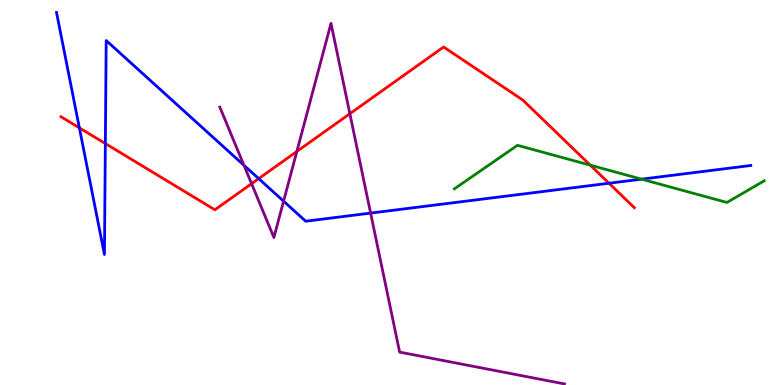[{'lines': ['blue', 'red'], 'intersections': [{'x': 1.02, 'y': 6.68}, {'x': 1.36, 'y': 6.27}, {'x': 3.34, 'y': 5.36}, {'x': 7.86, 'y': 5.24}]}, {'lines': ['green', 'red'], 'intersections': [{'x': 7.62, 'y': 5.71}]}, {'lines': ['purple', 'red'], 'intersections': [{'x': 3.25, 'y': 5.23}, {'x': 3.83, 'y': 6.07}, {'x': 4.51, 'y': 7.05}]}, {'lines': ['blue', 'green'], 'intersections': [{'x': 8.28, 'y': 5.35}]}, {'lines': ['blue', 'purple'], 'intersections': [{'x': 3.15, 'y': 5.71}, {'x': 3.66, 'y': 4.77}, {'x': 4.78, 'y': 4.47}]}, {'lines': ['green', 'purple'], 'intersections': []}]